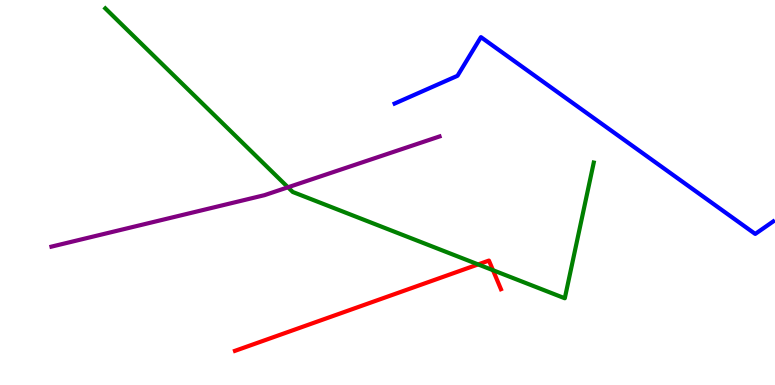[{'lines': ['blue', 'red'], 'intersections': []}, {'lines': ['green', 'red'], 'intersections': [{'x': 6.17, 'y': 3.13}, {'x': 6.36, 'y': 2.98}]}, {'lines': ['purple', 'red'], 'intersections': []}, {'lines': ['blue', 'green'], 'intersections': []}, {'lines': ['blue', 'purple'], 'intersections': []}, {'lines': ['green', 'purple'], 'intersections': [{'x': 3.72, 'y': 5.14}]}]